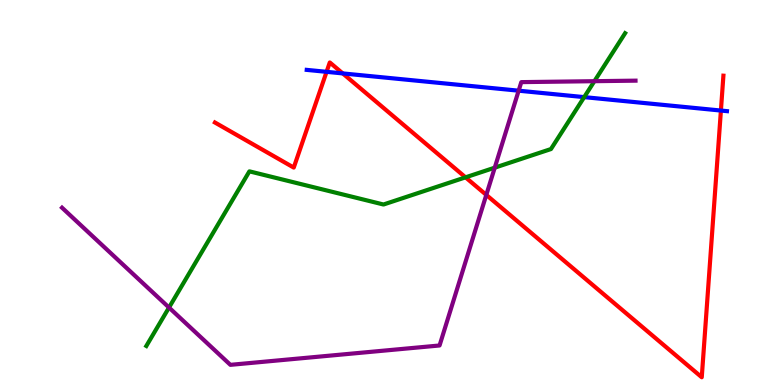[{'lines': ['blue', 'red'], 'intersections': [{'x': 4.21, 'y': 8.13}, {'x': 4.42, 'y': 8.09}, {'x': 9.3, 'y': 7.13}]}, {'lines': ['green', 'red'], 'intersections': [{'x': 6.01, 'y': 5.39}]}, {'lines': ['purple', 'red'], 'intersections': [{'x': 6.27, 'y': 4.94}]}, {'lines': ['blue', 'green'], 'intersections': [{'x': 7.54, 'y': 7.48}]}, {'lines': ['blue', 'purple'], 'intersections': [{'x': 6.69, 'y': 7.64}]}, {'lines': ['green', 'purple'], 'intersections': [{'x': 2.18, 'y': 2.01}, {'x': 6.38, 'y': 5.65}, {'x': 7.67, 'y': 7.89}]}]